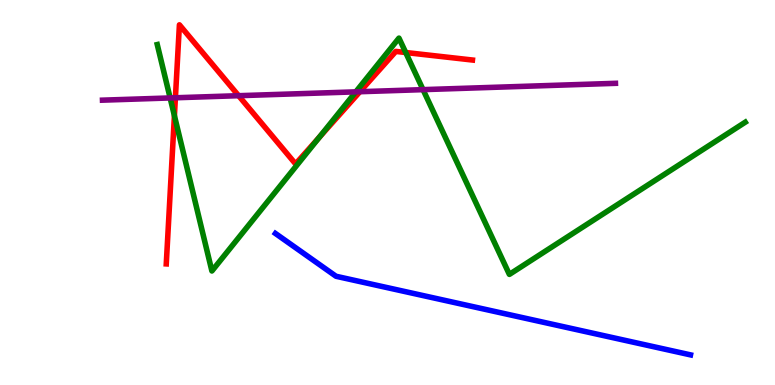[{'lines': ['blue', 'red'], 'intersections': []}, {'lines': ['green', 'red'], 'intersections': [{'x': 2.25, 'y': 7.0}, {'x': 4.12, 'y': 6.43}, {'x': 5.23, 'y': 8.64}]}, {'lines': ['purple', 'red'], 'intersections': [{'x': 2.26, 'y': 7.46}, {'x': 3.08, 'y': 7.51}, {'x': 4.64, 'y': 7.62}]}, {'lines': ['blue', 'green'], 'intersections': []}, {'lines': ['blue', 'purple'], 'intersections': []}, {'lines': ['green', 'purple'], 'intersections': [{'x': 2.2, 'y': 7.46}, {'x': 4.59, 'y': 7.61}, {'x': 5.46, 'y': 7.67}]}]